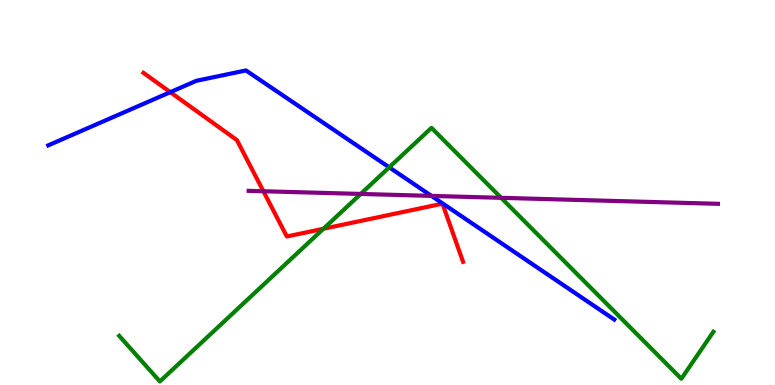[{'lines': ['blue', 'red'], 'intersections': [{'x': 2.2, 'y': 7.61}]}, {'lines': ['green', 'red'], 'intersections': [{'x': 4.17, 'y': 4.06}]}, {'lines': ['purple', 'red'], 'intersections': [{'x': 3.4, 'y': 5.03}]}, {'lines': ['blue', 'green'], 'intersections': [{'x': 5.02, 'y': 5.65}]}, {'lines': ['blue', 'purple'], 'intersections': [{'x': 5.57, 'y': 4.91}]}, {'lines': ['green', 'purple'], 'intersections': [{'x': 4.65, 'y': 4.96}, {'x': 6.47, 'y': 4.86}]}]